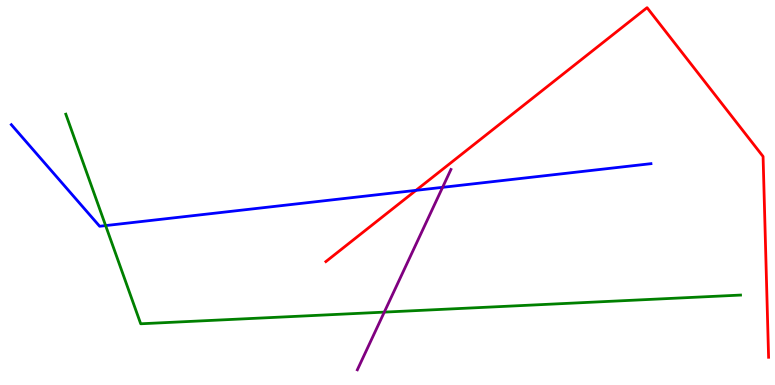[{'lines': ['blue', 'red'], 'intersections': [{'x': 5.37, 'y': 5.06}]}, {'lines': ['green', 'red'], 'intersections': []}, {'lines': ['purple', 'red'], 'intersections': []}, {'lines': ['blue', 'green'], 'intersections': [{'x': 1.36, 'y': 4.14}]}, {'lines': ['blue', 'purple'], 'intersections': [{'x': 5.71, 'y': 5.13}]}, {'lines': ['green', 'purple'], 'intersections': [{'x': 4.96, 'y': 1.89}]}]